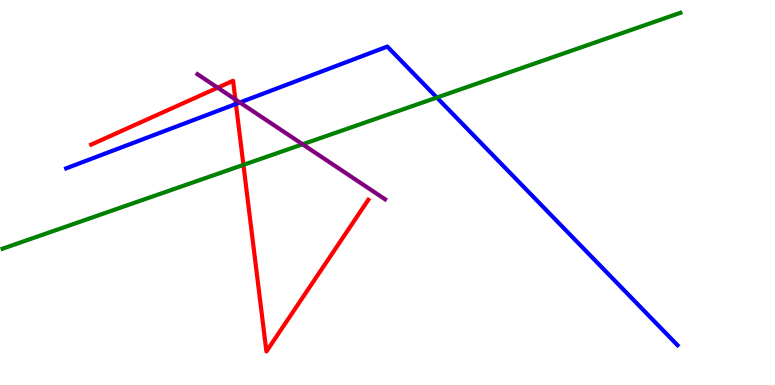[{'lines': ['blue', 'red'], 'intersections': [{'x': 3.04, 'y': 7.3}]}, {'lines': ['green', 'red'], 'intersections': [{'x': 3.14, 'y': 5.72}]}, {'lines': ['purple', 'red'], 'intersections': [{'x': 2.81, 'y': 7.72}, {'x': 3.04, 'y': 7.42}]}, {'lines': ['blue', 'green'], 'intersections': [{'x': 5.64, 'y': 7.47}]}, {'lines': ['blue', 'purple'], 'intersections': [{'x': 3.1, 'y': 7.34}]}, {'lines': ['green', 'purple'], 'intersections': [{'x': 3.9, 'y': 6.25}]}]